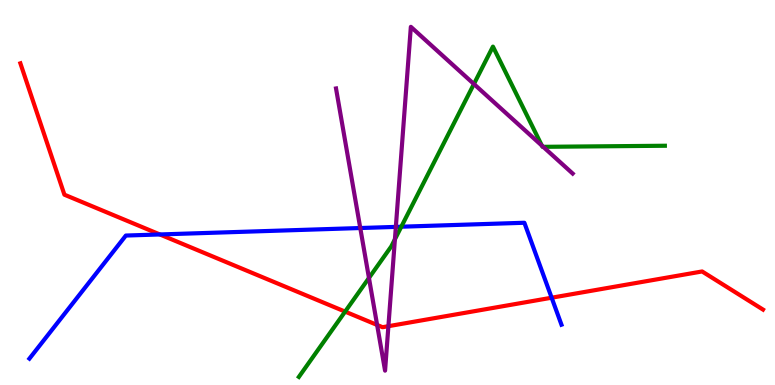[{'lines': ['blue', 'red'], 'intersections': [{'x': 2.06, 'y': 3.91}, {'x': 7.12, 'y': 2.27}]}, {'lines': ['green', 'red'], 'intersections': [{'x': 4.45, 'y': 1.91}]}, {'lines': ['purple', 'red'], 'intersections': [{'x': 4.87, 'y': 1.56}, {'x': 5.01, 'y': 1.53}]}, {'lines': ['blue', 'green'], 'intersections': [{'x': 5.18, 'y': 4.11}]}, {'lines': ['blue', 'purple'], 'intersections': [{'x': 4.65, 'y': 4.08}, {'x': 5.11, 'y': 4.11}]}, {'lines': ['green', 'purple'], 'intersections': [{'x': 4.76, 'y': 2.78}, {'x': 5.1, 'y': 3.78}, {'x': 6.12, 'y': 7.82}, {'x': 6.99, 'y': 6.22}, {'x': 7.01, 'y': 6.19}]}]